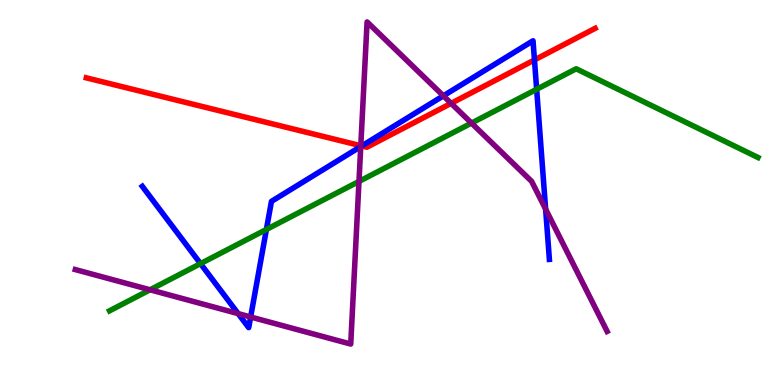[{'lines': ['blue', 'red'], 'intersections': [{'x': 4.67, 'y': 6.21}, {'x': 6.9, 'y': 8.44}]}, {'lines': ['green', 'red'], 'intersections': []}, {'lines': ['purple', 'red'], 'intersections': [{'x': 4.66, 'y': 6.22}, {'x': 5.82, 'y': 7.32}]}, {'lines': ['blue', 'green'], 'intersections': [{'x': 2.59, 'y': 3.15}, {'x': 3.44, 'y': 4.04}, {'x': 6.92, 'y': 7.68}]}, {'lines': ['blue', 'purple'], 'intersections': [{'x': 3.07, 'y': 1.85}, {'x': 3.23, 'y': 1.77}, {'x': 4.65, 'y': 6.19}, {'x': 5.72, 'y': 7.51}, {'x': 7.04, 'y': 4.57}]}, {'lines': ['green', 'purple'], 'intersections': [{'x': 1.94, 'y': 2.47}, {'x': 4.63, 'y': 5.29}, {'x': 6.08, 'y': 6.8}]}]